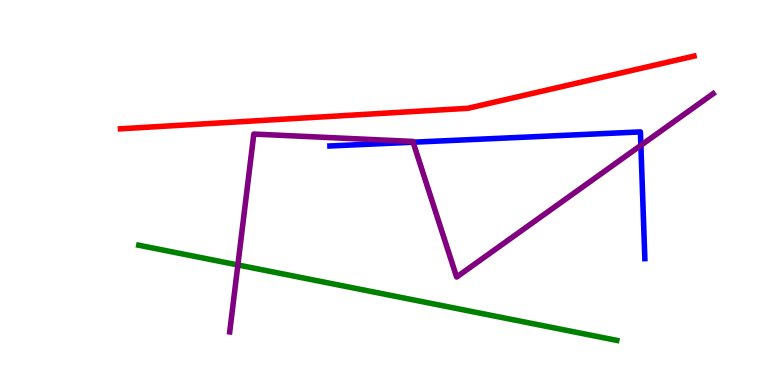[{'lines': ['blue', 'red'], 'intersections': []}, {'lines': ['green', 'red'], 'intersections': []}, {'lines': ['purple', 'red'], 'intersections': []}, {'lines': ['blue', 'green'], 'intersections': []}, {'lines': ['blue', 'purple'], 'intersections': [{'x': 5.33, 'y': 6.31}, {'x': 8.27, 'y': 6.23}]}, {'lines': ['green', 'purple'], 'intersections': [{'x': 3.07, 'y': 3.12}]}]